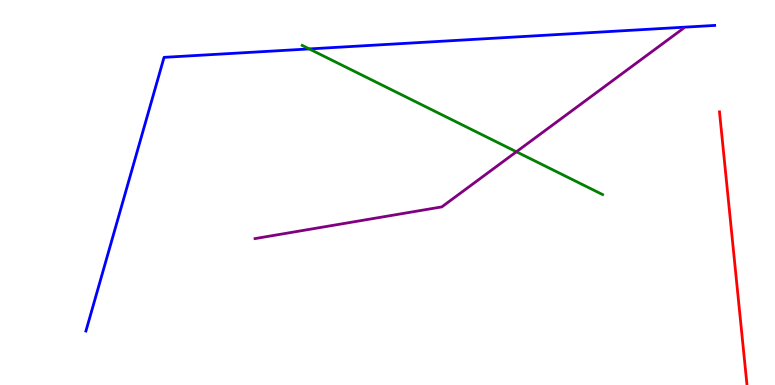[{'lines': ['blue', 'red'], 'intersections': []}, {'lines': ['green', 'red'], 'intersections': []}, {'lines': ['purple', 'red'], 'intersections': []}, {'lines': ['blue', 'green'], 'intersections': [{'x': 3.99, 'y': 8.73}]}, {'lines': ['blue', 'purple'], 'intersections': []}, {'lines': ['green', 'purple'], 'intersections': [{'x': 6.66, 'y': 6.06}]}]